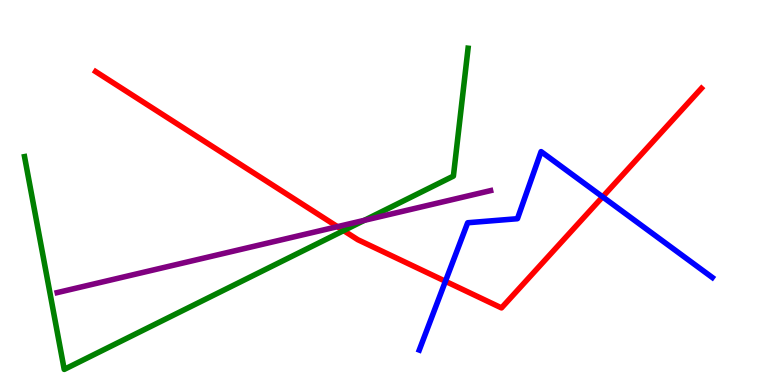[{'lines': ['blue', 'red'], 'intersections': [{'x': 5.75, 'y': 2.69}, {'x': 7.78, 'y': 4.89}]}, {'lines': ['green', 'red'], 'intersections': [{'x': 4.43, 'y': 4.01}]}, {'lines': ['purple', 'red'], 'intersections': [{'x': 4.35, 'y': 4.11}]}, {'lines': ['blue', 'green'], 'intersections': []}, {'lines': ['blue', 'purple'], 'intersections': []}, {'lines': ['green', 'purple'], 'intersections': [{'x': 4.7, 'y': 4.28}]}]